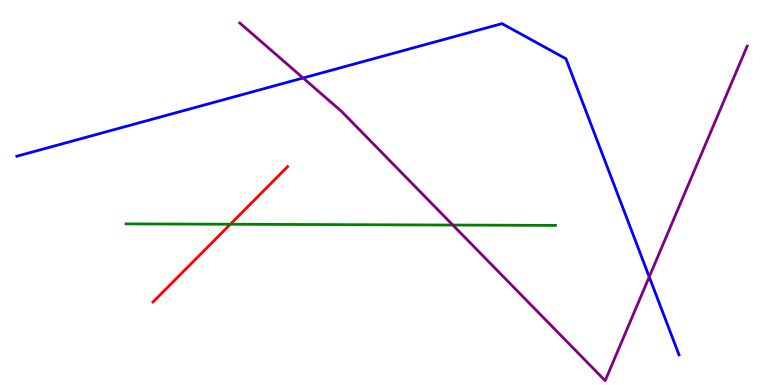[{'lines': ['blue', 'red'], 'intersections': []}, {'lines': ['green', 'red'], 'intersections': [{'x': 2.97, 'y': 4.18}]}, {'lines': ['purple', 'red'], 'intersections': []}, {'lines': ['blue', 'green'], 'intersections': []}, {'lines': ['blue', 'purple'], 'intersections': [{'x': 3.91, 'y': 7.97}, {'x': 8.38, 'y': 2.81}]}, {'lines': ['green', 'purple'], 'intersections': [{'x': 5.84, 'y': 4.15}]}]